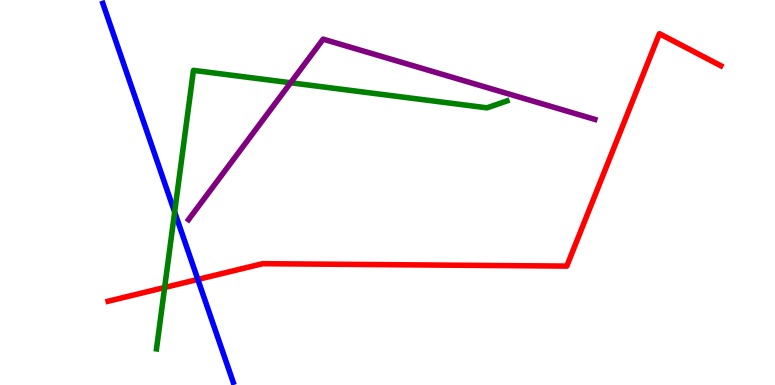[{'lines': ['blue', 'red'], 'intersections': [{'x': 2.55, 'y': 2.74}]}, {'lines': ['green', 'red'], 'intersections': [{'x': 2.12, 'y': 2.53}]}, {'lines': ['purple', 'red'], 'intersections': []}, {'lines': ['blue', 'green'], 'intersections': [{'x': 2.25, 'y': 4.49}]}, {'lines': ['blue', 'purple'], 'intersections': []}, {'lines': ['green', 'purple'], 'intersections': [{'x': 3.75, 'y': 7.85}]}]